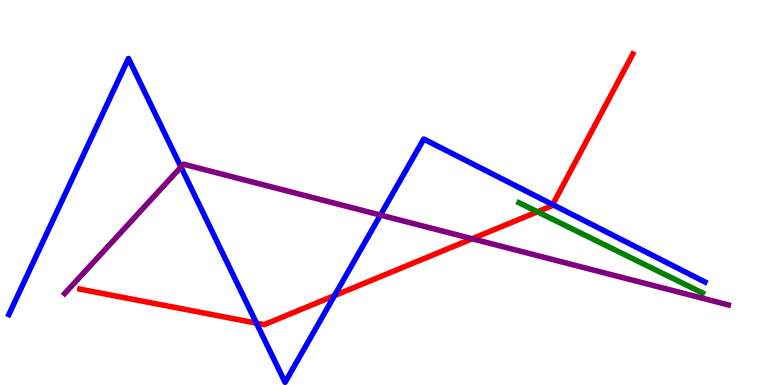[{'lines': ['blue', 'red'], 'intersections': [{'x': 3.31, 'y': 1.61}, {'x': 4.32, 'y': 2.32}, {'x': 7.13, 'y': 4.69}]}, {'lines': ['green', 'red'], 'intersections': [{'x': 6.93, 'y': 4.5}]}, {'lines': ['purple', 'red'], 'intersections': [{'x': 6.09, 'y': 3.8}]}, {'lines': ['blue', 'green'], 'intersections': []}, {'lines': ['blue', 'purple'], 'intersections': [{'x': 2.34, 'y': 5.66}, {'x': 4.91, 'y': 4.41}]}, {'lines': ['green', 'purple'], 'intersections': []}]